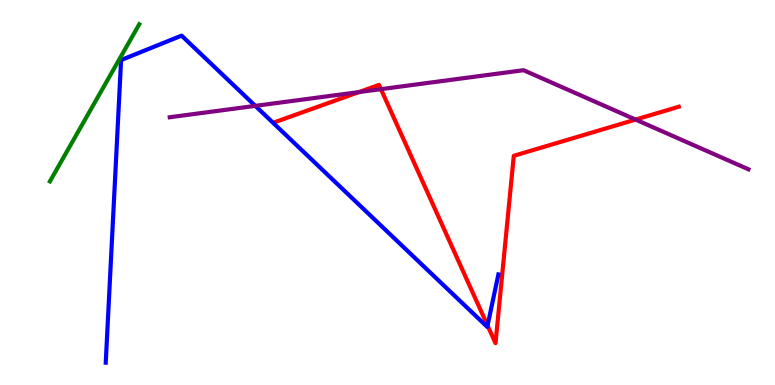[{'lines': ['blue', 'red'], 'intersections': [{'x': 6.29, 'y': 1.55}]}, {'lines': ['green', 'red'], 'intersections': []}, {'lines': ['purple', 'red'], 'intersections': [{'x': 4.63, 'y': 7.61}, {'x': 4.92, 'y': 7.68}, {'x': 8.2, 'y': 6.89}]}, {'lines': ['blue', 'green'], 'intersections': []}, {'lines': ['blue', 'purple'], 'intersections': [{'x': 3.29, 'y': 7.25}]}, {'lines': ['green', 'purple'], 'intersections': []}]